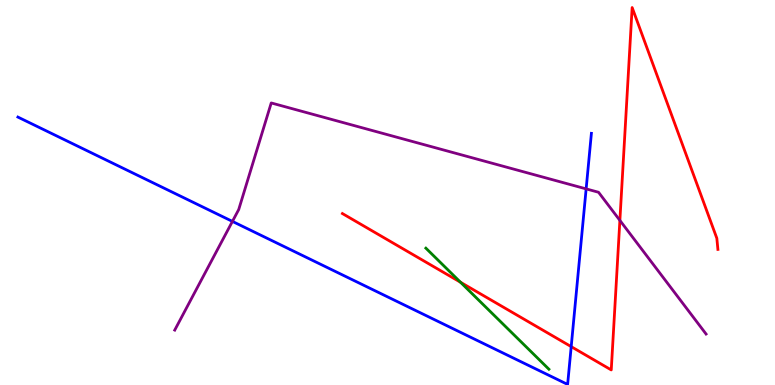[{'lines': ['blue', 'red'], 'intersections': [{'x': 7.37, 'y': 0.996}]}, {'lines': ['green', 'red'], 'intersections': [{'x': 5.94, 'y': 2.67}]}, {'lines': ['purple', 'red'], 'intersections': [{'x': 8.0, 'y': 4.28}]}, {'lines': ['blue', 'green'], 'intersections': []}, {'lines': ['blue', 'purple'], 'intersections': [{'x': 3.0, 'y': 4.25}, {'x': 7.56, 'y': 5.09}]}, {'lines': ['green', 'purple'], 'intersections': []}]